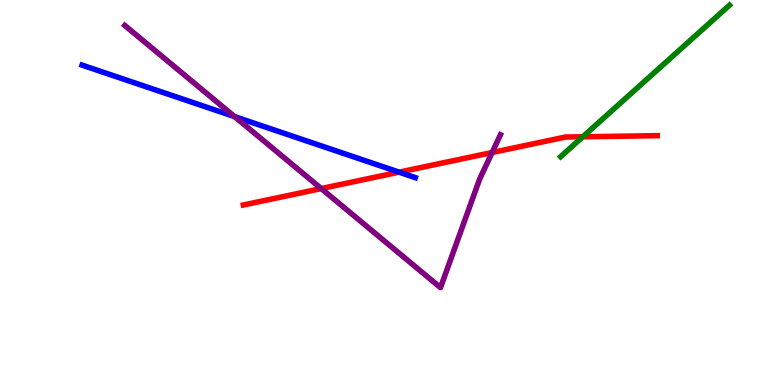[{'lines': ['blue', 'red'], 'intersections': [{'x': 5.15, 'y': 5.53}]}, {'lines': ['green', 'red'], 'intersections': [{'x': 7.52, 'y': 6.45}]}, {'lines': ['purple', 'red'], 'intersections': [{'x': 4.15, 'y': 5.1}, {'x': 6.35, 'y': 6.04}]}, {'lines': ['blue', 'green'], 'intersections': []}, {'lines': ['blue', 'purple'], 'intersections': [{'x': 3.03, 'y': 6.97}]}, {'lines': ['green', 'purple'], 'intersections': []}]